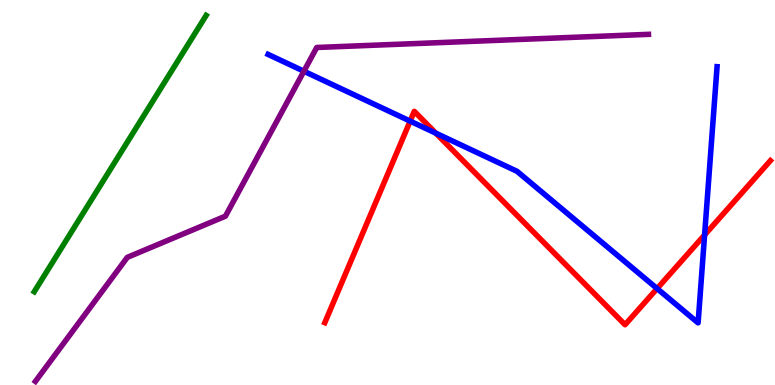[{'lines': ['blue', 'red'], 'intersections': [{'x': 5.29, 'y': 6.85}, {'x': 5.62, 'y': 6.54}, {'x': 8.48, 'y': 2.5}, {'x': 9.09, 'y': 3.9}]}, {'lines': ['green', 'red'], 'intersections': []}, {'lines': ['purple', 'red'], 'intersections': []}, {'lines': ['blue', 'green'], 'intersections': []}, {'lines': ['blue', 'purple'], 'intersections': [{'x': 3.92, 'y': 8.15}]}, {'lines': ['green', 'purple'], 'intersections': []}]